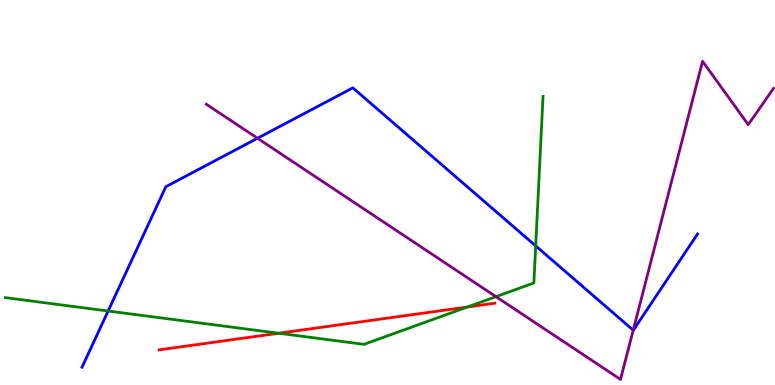[{'lines': ['blue', 'red'], 'intersections': []}, {'lines': ['green', 'red'], 'intersections': [{'x': 3.6, 'y': 1.34}, {'x': 6.03, 'y': 2.03}]}, {'lines': ['purple', 'red'], 'intersections': []}, {'lines': ['blue', 'green'], 'intersections': [{'x': 1.4, 'y': 1.92}, {'x': 6.91, 'y': 3.61}]}, {'lines': ['blue', 'purple'], 'intersections': [{'x': 3.32, 'y': 6.41}, {'x': 8.17, 'y': 1.42}]}, {'lines': ['green', 'purple'], 'intersections': [{'x': 6.4, 'y': 2.29}]}]